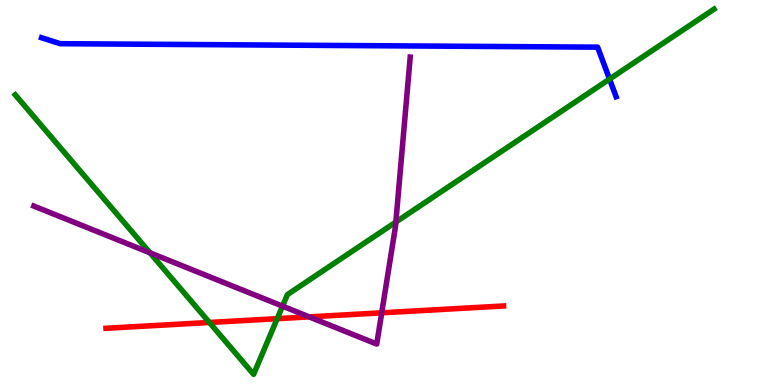[{'lines': ['blue', 'red'], 'intersections': []}, {'lines': ['green', 'red'], 'intersections': [{'x': 2.7, 'y': 1.62}, {'x': 3.58, 'y': 1.72}]}, {'lines': ['purple', 'red'], 'intersections': [{'x': 3.99, 'y': 1.77}, {'x': 4.93, 'y': 1.88}]}, {'lines': ['blue', 'green'], 'intersections': [{'x': 7.86, 'y': 7.95}]}, {'lines': ['blue', 'purple'], 'intersections': []}, {'lines': ['green', 'purple'], 'intersections': [{'x': 1.94, 'y': 3.43}, {'x': 3.65, 'y': 2.05}, {'x': 5.11, 'y': 4.23}]}]